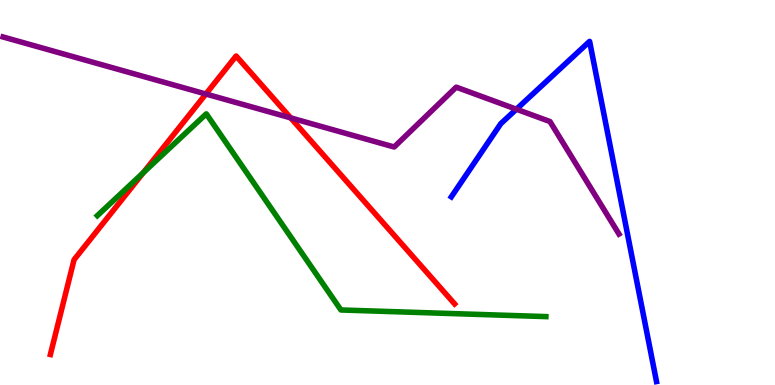[{'lines': ['blue', 'red'], 'intersections': []}, {'lines': ['green', 'red'], 'intersections': [{'x': 1.85, 'y': 5.51}]}, {'lines': ['purple', 'red'], 'intersections': [{'x': 2.66, 'y': 7.56}, {'x': 3.75, 'y': 6.94}]}, {'lines': ['blue', 'green'], 'intersections': []}, {'lines': ['blue', 'purple'], 'intersections': [{'x': 6.66, 'y': 7.16}]}, {'lines': ['green', 'purple'], 'intersections': []}]